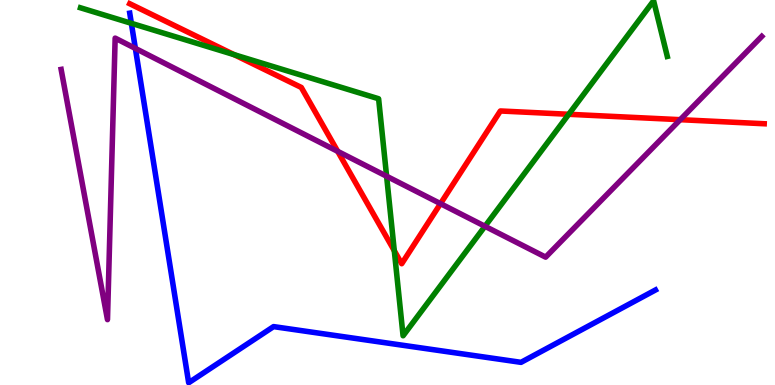[{'lines': ['blue', 'red'], 'intersections': []}, {'lines': ['green', 'red'], 'intersections': [{'x': 3.02, 'y': 8.58}, {'x': 5.09, 'y': 3.49}, {'x': 7.34, 'y': 7.03}]}, {'lines': ['purple', 'red'], 'intersections': [{'x': 4.36, 'y': 6.07}, {'x': 5.68, 'y': 4.71}, {'x': 8.78, 'y': 6.89}]}, {'lines': ['blue', 'green'], 'intersections': [{'x': 1.7, 'y': 9.39}]}, {'lines': ['blue', 'purple'], 'intersections': [{'x': 1.75, 'y': 8.74}]}, {'lines': ['green', 'purple'], 'intersections': [{'x': 4.99, 'y': 5.42}, {'x': 6.26, 'y': 4.12}]}]